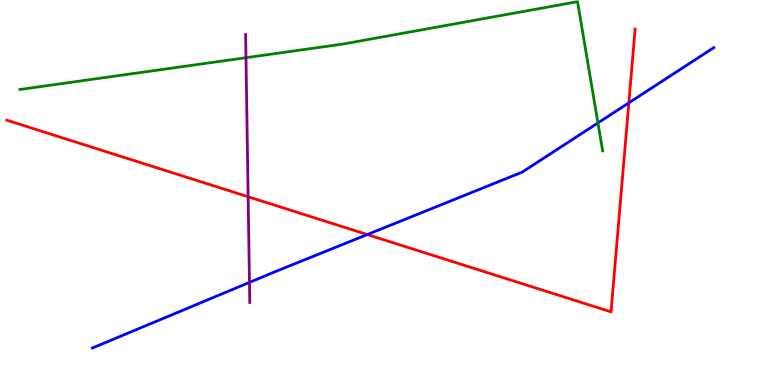[{'lines': ['blue', 'red'], 'intersections': [{'x': 4.74, 'y': 3.91}, {'x': 8.11, 'y': 7.33}]}, {'lines': ['green', 'red'], 'intersections': []}, {'lines': ['purple', 'red'], 'intersections': [{'x': 3.2, 'y': 4.89}]}, {'lines': ['blue', 'green'], 'intersections': [{'x': 7.72, 'y': 6.81}]}, {'lines': ['blue', 'purple'], 'intersections': [{'x': 3.22, 'y': 2.66}]}, {'lines': ['green', 'purple'], 'intersections': [{'x': 3.17, 'y': 8.5}]}]